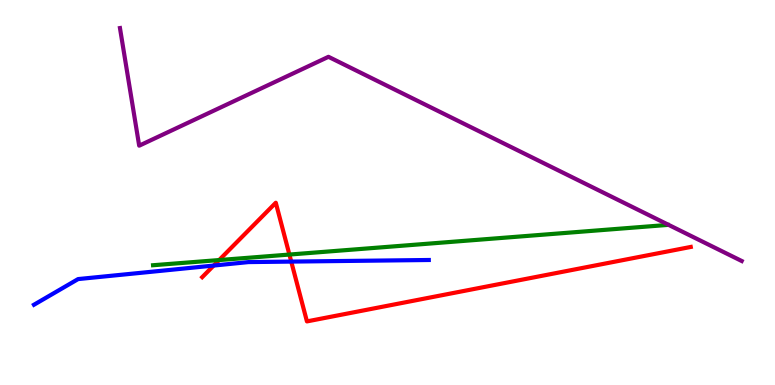[{'lines': ['blue', 'red'], 'intersections': [{'x': 2.76, 'y': 3.1}, {'x': 3.76, 'y': 3.21}]}, {'lines': ['green', 'red'], 'intersections': [{'x': 2.83, 'y': 3.25}, {'x': 3.73, 'y': 3.39}]}, {'lines': ['purple', 'red'], 'intersections': []}, {'lines': ['blue', 'green'], 'intersections': []}, {'lines': ['blue', 'purple'], 'intersections': []}, {'lines': ['green', 'purple'], 'intersections': []}]